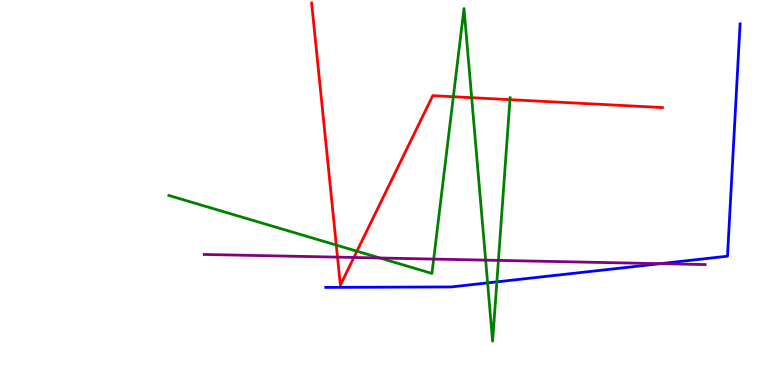[{'lines': ['blue', 'red'], 'intersections': []}, {'lines': ['green', 'red'], 'intersections': [{'x': 4.34, 'y': 3.63}, {'x': 4.61, 'y': 3.48}, {'x': 5.85, 'y': 7.49}, {'x': 6.09, 'y': 7.46}, {'x': 6.58, 'y': 7.41}]}, {'lines': ['purple', 'red'], 'intersections': [{'x': 4.36, 'y': 3.32}, {'x': 4.57, 'y': 3.31}]}, {'lines': ['blue', 'green'], 'intersections': [{'x': 6.29, 'y': 2.65}, {'x': 6.41, 'y': 2.68}]}, {'lines': ['blue', 'purple'], 'intersections': [{'x': 8.52, 'y': 3.15}]}, {'lines': ['green', 'purple'], 'intersections': [{'x': 4.9, 'y': 3.3}, {'x': 5.6, 'y': 3.27}, {'x': 6.27, 'y': 3.24}, {'x': 6.43, 'y': 3.24}]}]